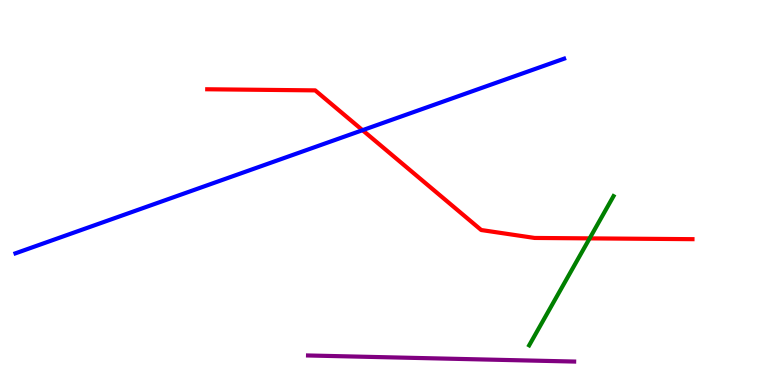[{'lines': ['blue', 'red'], 'intersections': [{'x': 4.68, 'y': 6.62}]}, {'lines': ['green', 'red'], 'intersections': [{'x': 7.61, 'y': 3.81}]}, {'lines': ['purple', 'red'], 'intersections': []}, {'lines': ['blue', 'green'], 'intersections': []}, {'lines': ['blue', 'purple'], 'intersections': []}, {'lines': ['green', 'purple'], 'intersections': []}]